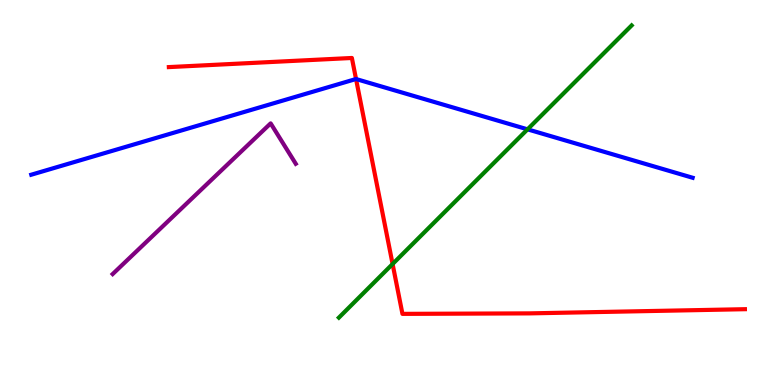[{'lines': ['blue', 'red'], 'intersections': [{'x': 4.59, 'y': 7.95}]}, {'lines': ['green', 'red'], 'intersections': [{'x': 5.07, 'y': 3.14}]}, {'lines': ['purple', 'red'], 'intersections': []}, {'lines': ['blue', 'green'], 'intersections': [{'x': 6.81, 'y': 6.64}]}, {'lines': ['blue', 'purple'], 'intersections': []}, {'lines': ['green', 'purple'], 'intersections': []}]